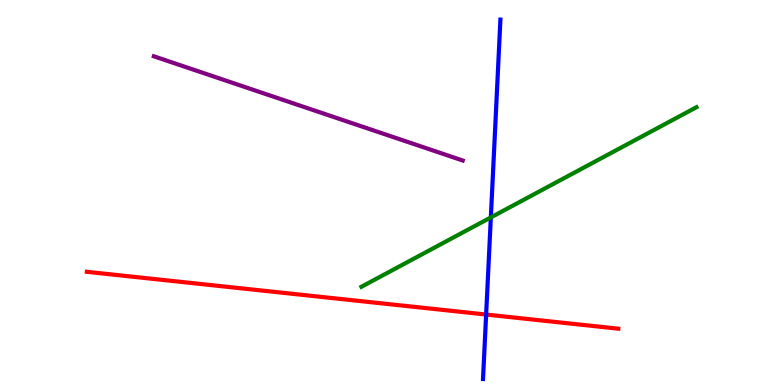[{'lines': ['blue', 'red'], 'intersections': [{'x': 6.27, 'y': 1.83}]}, {'lines': ['green', 'red'], 'intersections': []}, {'lines': ['purple', 'red'], 'intersections': []}, {'lines': ['blue', 'green'], 'intersections': [{'x': 6.33, 'y': 4.35}]}, {'lines': ['blue', 'purple'], 'intersections': []}, {'lines': ['green', 'purple'], 'intersections': []}]